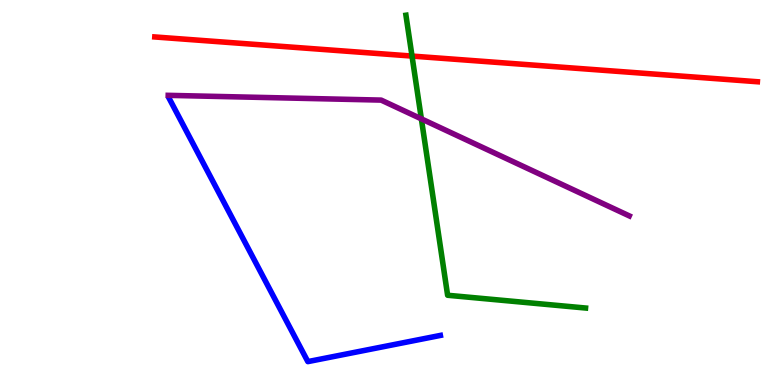[{'lines': ['blue', 'red'], 'intersections': []}, {'lines': ['green', 'red'], 'intersections': [{'x': 5.32, 'y': 8.54}]}, {'lines': ['purple', 'red'], 'intersections': []}, {'lines': ['blue', 'green'], 'intersections': []}, {'lines': ['blue', 'purple'], 'intersections': []}, {'lines': ['green', 'purple'], 'intersections': [{'x': 5.44, 'y': 6.91}]}]